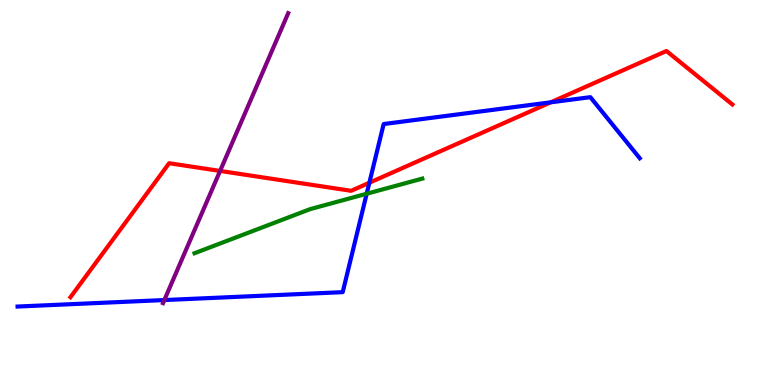[{'lines': ['blue', 'red'], 'intersections': [{'x': 4.77, 'y': 5.25}, {'x': 7.11, 'y': 7.34}]}, {'lines': ['green', 'red'], 'intersections': []}, {'lines': ['purple', 'red'], 'intersections': [{'x': 2.84, 'y': 5.56}]}, {'lines': ['blue', 'green'], 'intersections': [{'x': 4.73, 'y': 4.97}]}, {'lines': ['blue', 'purple'], 'intersections': [{'x': 2.12, 'y': 2.21}]}, {'lines': ['green', 'purple'], 'intersections': []}]